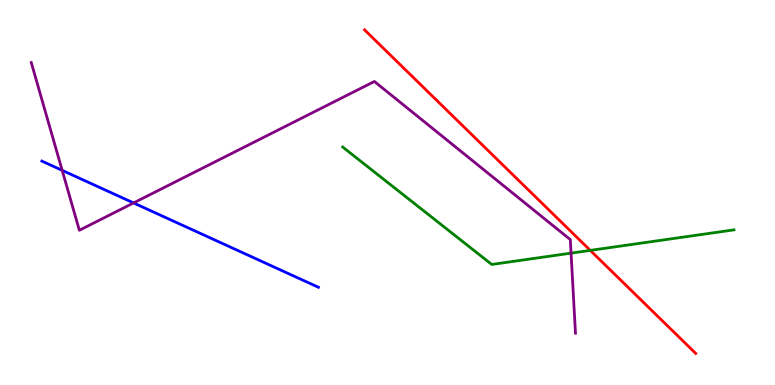[{'lines': ['blue', 'red'], 'intersections': []}, {'lines': ['green', 'red'], 'intersections': [{'x': 7.62, 'y': 3.5}]}, {'lines': ['purple', 'red'], 'intersections': []}, {'lines': ['blue', 'green'], 'intersections': []}, {'lines': ['blue', 'purple'], 'intersections': [{'x': 0.802, 'y': 5.58}, {'x': 1.72, 'y': 4.73}]}, {'lines': ['green', 'purple'], 'intersections': [{'x': 7.37, 'y': 3.43}]}]